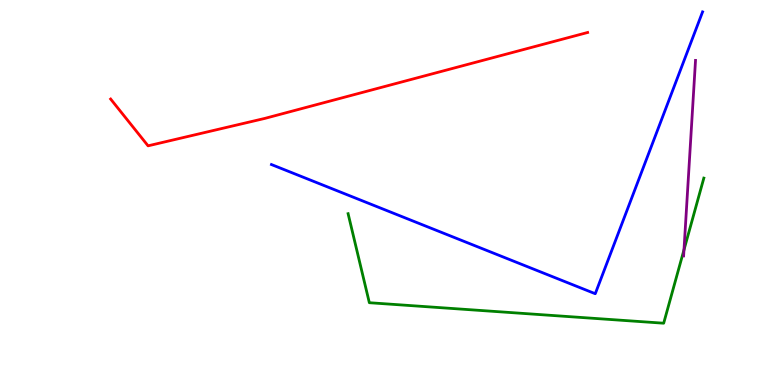[{'lines': ['blue', 'red'], 'intersections': []}, {'lines': ['green', 'red'], 'intersections': []}, {'lines': ['purple', 'red'], 'intersections': []}, {'lines': ['blue', 'green'], 'intersections': []}, {'lines': ['blue', 'purple'], 'intersections': []}, {'lines': ['green', 'purple'], 'intersections': [{'x': 8.83, 'y': 3.51}]}]